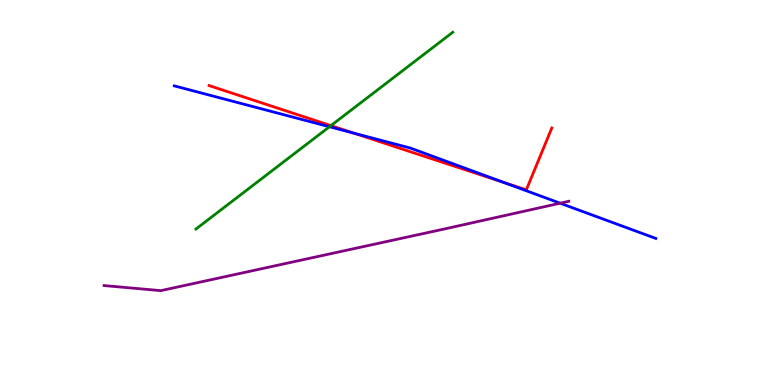[{'lines': ['blue', 'red'], 'intersections': [{'x': 4.57, 'y': 6.54}, {'x': 6.49, 'y': 5.26}]}, {'lines': ['green', 'red'], 'intersections': [{'x': 4.27, 'y': 6.74}]}, {'lines': ['purple', 'red'], 'intersections': []}, {'lines': ['blue', 'green'], 'intersections': [{'x': 4.25, 'y': 6.71}]}, {'lines': ['blue', 'purple'], 'intersections': [{'x': 7.23, 'y': 4.72}]}, {'lines': ['green', 'purple'], 'intersections': []}]